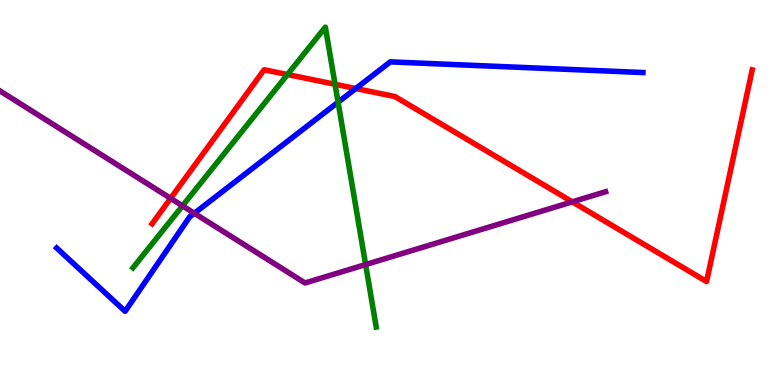[{'lines': ['blue', 'red'], 'intersections': [{'x': 4.59, 'y': 7.7}]}, {'lines': ['green', 'red'], 'intersections': [{'x': 3.71, 'y': 8.06}, {'x': 4.32, 'y': 7.81}]}, {'lines': ['purple', 'red'], 'intersections': [{'x': 2.2, 'y': 4.85}, {'x': 7.38, 'y': 4.76}]}, {'lines': ['blue', 'green'], 'intersections': [{'x': 4.36, 'y': 7.35}]}, {'lines': ['blue', 'purple'], 'intersections': [{'x': 2.51, 'y': 4.46}]}, {'lines': ['green', 'purple'], 'intersections': [{'x': 2.35, 'y': 4.65}, {'x': 4.72, 'y': 3.13}]}]